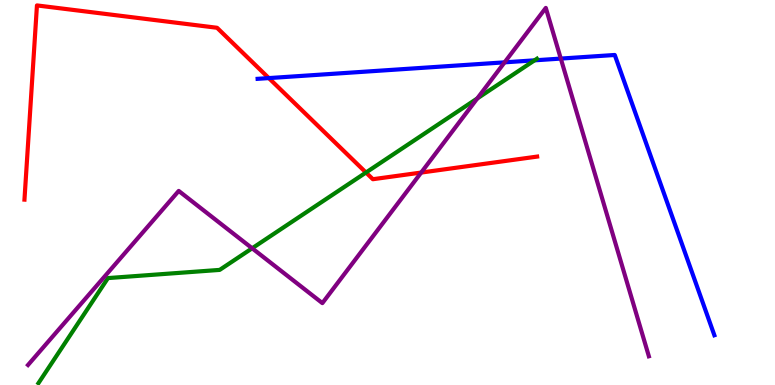[{'lines': ['blue', 'red'], 'intersections': [{'x': 3.47, 'y': 7.97}]}, {'lines': ['green', 'red'], 'intersections': [{'x': 4.72, 'y': 5.52}]}, {'lines': ['purple', 'red'], 'intersections': [{'x': 5.43, 'y': 5.52}]}, {'lines': ['blue', 'green'], 'intersections': [{'x': 6.9, 'y': 8.43}]}, {'lines': ['blue', 'purple'], 'intersections': [{'x': 6.51, 'y': 8.38}, {'x': 7.24, 'y': 8.48}]}, {'lines': ['green', 'purple'], 'intersections': [{'x': 3.25, 'y': 3.55}, {'x': 6.16, 'y': 7.44}]}]